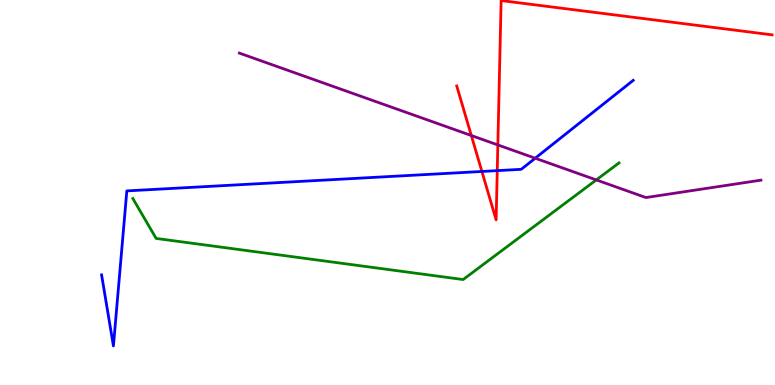[{'lines': ['blue', 'red'], 'intersections': [{'x': 6.22, 'y': 5.55}, {'x': 6.42, 'y': 5.57}]}, {'lines': ['green', 'red'], 'intersections': []}, {'lines': ['purple', 'red'], 'intersections': [{'x': 6.08, 'y': 6.48}, {'x': 6.42, 'y': 6.24}]}, {'lines': ['blue', 'green'], 'intersections': []}, {'lines': ['blue', 'purple'], 'intersections': [{'x': 6.91, 'y': 5.89}]}, {'lines': ['green', 'purple'], 'intersections': [{'x': 7.69, 'y': 5.33}]}]